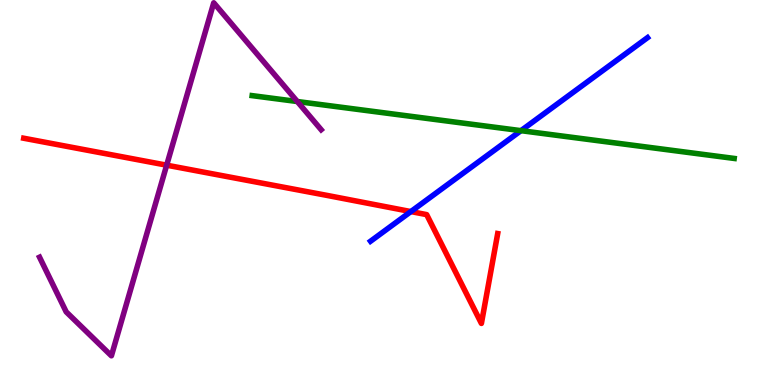[{'lines': ['blue', 'red'], 'intersections': [{'x': 5.3, 'y': 4.5}]}, {'lines': ['green', 'red'], 'intersections': []}, {'lines': ['purple', 'red'], 'intersections': [{'x': 2.15, 'y': 5.71}]}, {'lines': ['blue', 'green'], 'intersections': [{'x': 6.72, 'y': 6.61}]}, {'lines': ['blue', 'purple'], 'intersections': []}, {'lines': ['green', 'purple'], 'intersections': [{'x': 3.84, 'y': 7.36}]}]